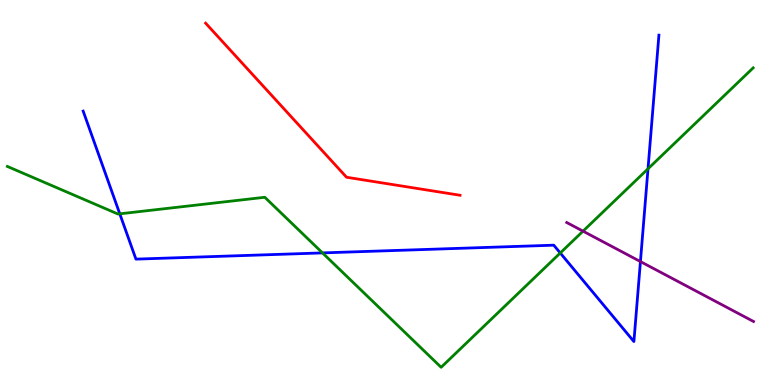[{'lines': ['blue', 'red'], 'intersections': []}, {'lines': ['green', 'red'], 'intersections': []}, {'lines': ['purple', 'red'], 'intersections': []}, {'lines': ['blue', 'green'], 'intersections': [{'x': 1.55, 'y': 4.45}, {'x': 4.16, 'y': 3.43}, {'x': 7.23, 'y': 3.43}, {'x': 8.36, 'y': 5.62}]}, {'lines': ['blue', 'purple'], 'intersections': [{'x': 8.26, 'y': 3.21}]}, {'lines': ['green', 'purple'], 'intersections': [{'x': 7.52, 'y': 4.0}]}]